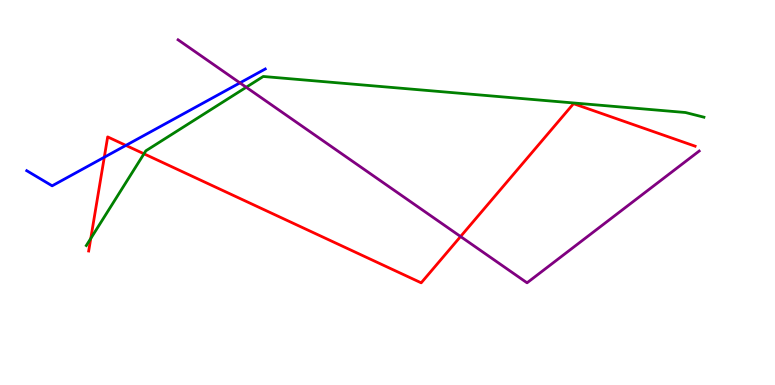[{'lines': ['blue', 'red'], 'intersections': [{'x': 1.35, 'y': 5.92}, {'x': 1.62, 'y': 6.22}]}, {'lines': ['green', 'red'], 'intersections': [{'x': 1.17, 'y': 3.81}, {'x': 1.86, 'y': 6.0}]}, {'lines': ['purple', 'red'], 'intersections': [{'x': 5.94, 'y': 3.86}]}, {'lines': ['blue', 'green'], 'intersections': []}, {'lines': ['blue', 'purple'], 'intersections': [{'x': 3.1, 'y': 7.85}]}, {'lines': ['green', 'purple'], 'intersections': [{'x': 3.18, 'y': 7.73}]}]